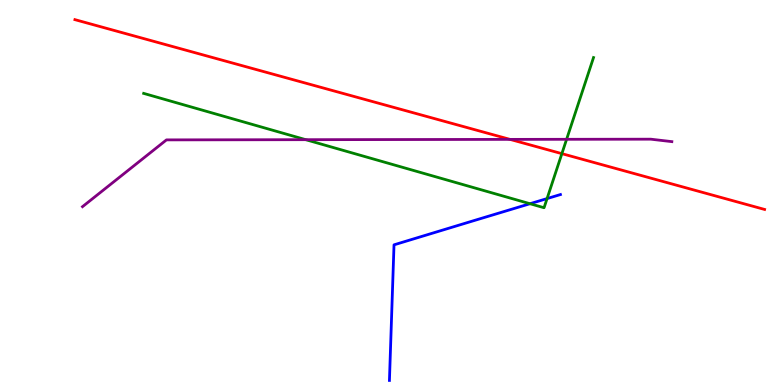[{'lines': ['blue', 'red'], 'intersections': []}, {'lines': ['green', 'red'], 'intersections': [{'x': 7.25, 'y': 6.01}]}, {'lines': ['purple', 'red'], 'intersections': [{'x': 6.58, 'y': 6.38}]}, {'lines': ['blue', 'green'], 'intersections': [{'x': 6.84, 'y': 4.71}, {'x': 7.06, 'y': 4.84}]}, {'lines': ['blue', 'purple'], 'intersections': []}, {'lines': ['green', 'purple'], 'intersections': [{'x': 3.95, 'y': 6.37}, {'x': 7.31, 'y': 6.38}]}]